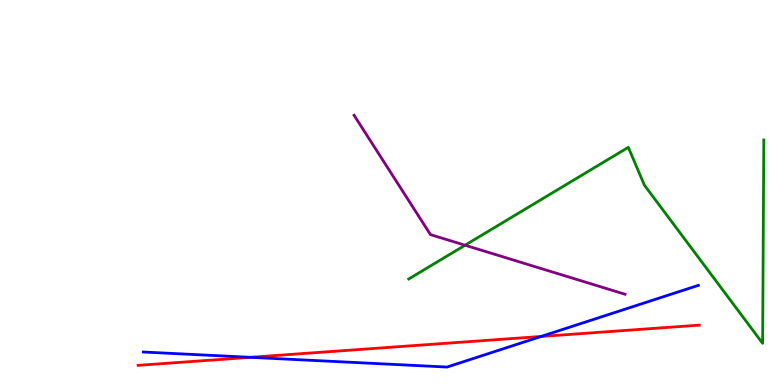[{'lines': ['blue', 'red'], 'intersections': [{'x': 3.23, 'y': 0.719}, {'x': 6.98, 'y': 1.26}]}, {'lines': ['green', 'red'], 'intersections': []}, {'lines': ['purple', 'red'], 'intersections': []}, {'lines': ['blue', 'green'], 'intersections': []}, {'lines': ['blue', 'purple'], 'intersections': []}, {'lines': ['green', 'purple'], 'intersections': [{'x': 6.0, 'y': 3.63}]}]